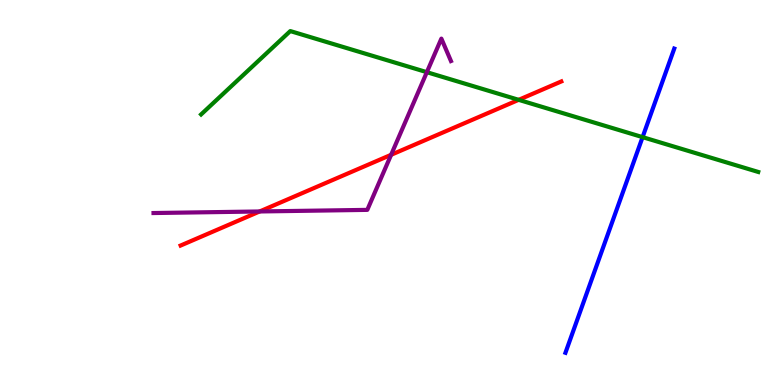[{'lines': ['blue', 'red'], 'intersections': []}, {'lines': ['green', 'red'], 'intersections': [{'x': 6.69, 'y': 7.41}]}, {'lines': ['purple', 'red'], 'intersections': [{'x': 3.35, 'y': 4.51}, {'x': 5.05, 'y': 5.98}]}, {'lines': ['blue', 'green'], 'intersections': [{'x': 8.29, 'y': 6.44}]}, {'lines': ['blue', 'purple'], 'intersections': []}, {'lines': ['green', 'purple'], 'intersections': [{'x': 5.51, 'y': 8.12}]}]